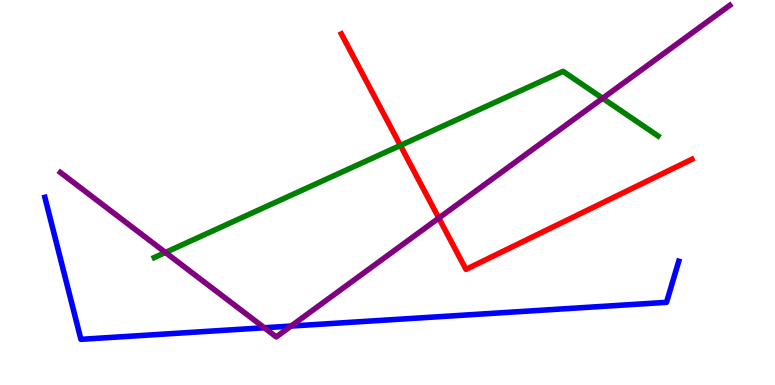[{'lines': ['blue', 'red'], 'intersections': []}, {'lines': ['green', 'red'], 'intersections': [{'x': 5.17, 'y': 6.22}]}, {'lines': ['purple', 'red'], 'intersections': [{'x': 5.66, 'y': 4.34}]}, {'lines': ['blue', 'green'], 'intersections': []}, {'lines': ['blue', 'purple'], 'intersections': [{'x': 3.41, 'y': 1.49}, {'x': 3.76, 'y': 1.53}]}, {'lines': ['green', 'purple'], 'intersections': [{'x': 2.13, 'y': 3.44}, {'x': 7.78, 'y': 7.45}]}]